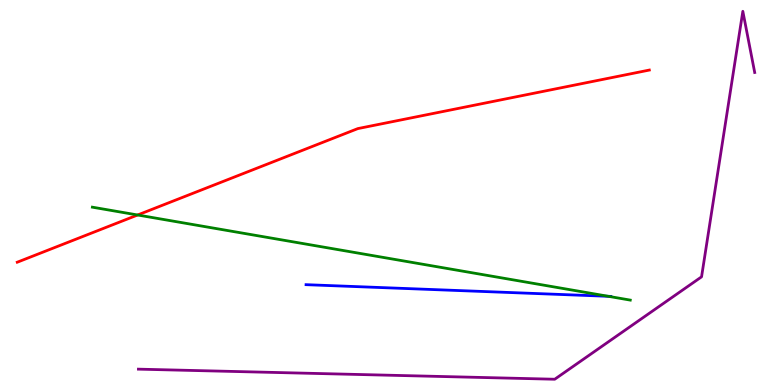[{'lines': ['blue', 'red'], 'intersections': []}, {'lines': ['green', 'red'], 'intersections': [{'x': 1.78, 'y': 4.42}]}, {'lines': ['purple', 'red'], 'intersections': []}, {'lines': ['blue', 'green'], 'intersections': [{'x': 7.85, 'y': 2.3}]}, {'lines': ['blue', 'purple'], 'intersections': []}, {'lines': ['green', 'purple'], 'intersections': []}]